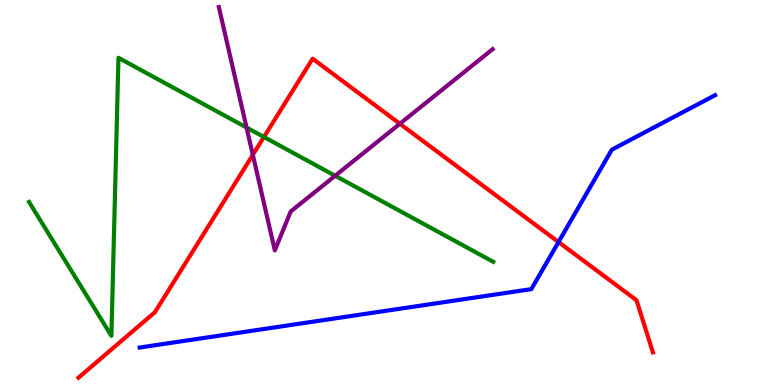[{'lines': ['blue', 'red'], 'intersections': [{'x': 7.21, 'y': 3.71}]}, {'lines': ['green', 'red'], 'intersections': [{'x': 3.41, 'y': 6.44}]}, {'lines': ['purple', 'red'], 'intersections': [{'x': 3.26, 'y': 5.98}, {'x': 5.16, 'y': 6.79}]}, {'lines': ['blue', 'green'], 'intersections': []}, {'lines': ['blue', 'purple'], 'intersections': []}, {'lines': ['green', 'purple'], 'intersections': [{'x': 3.18, 'y': 6.69}, {'x': 4.32, 'y': 5.43}]}]